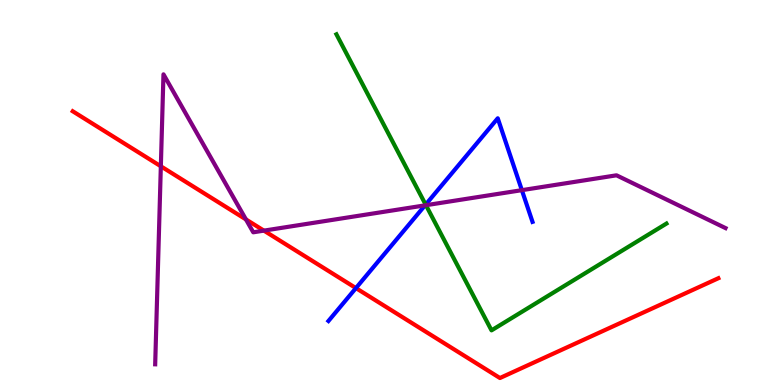[{'lines': ['blue', 'red'], 'intersections': [{'x': 4.59, 'y': 2.52}]}, {'lines': ['green', 'red'], 'intersections': []}, {'lines': ['purple', 'red'], 'intersections': [{'x': 2.08, 'y': 5.68}, {'x': 3.17, 'y': 4.3}, {'x': 3.41, 'y': 4.01}]}, {'lines': ['blue', 'green'], 'intersections': [{'x': 5.49, 'y': 4.69}]}, {'lines': ['blue', 'purple'], 'intersections': [{'x': 5.48, 'y': 4.67}, {'x': 6.73, 'y': 5.06}]}, {'lines': ['green', 'purple'], 'intersections': [{'x': 5.5, 'y': 4.67}]}]